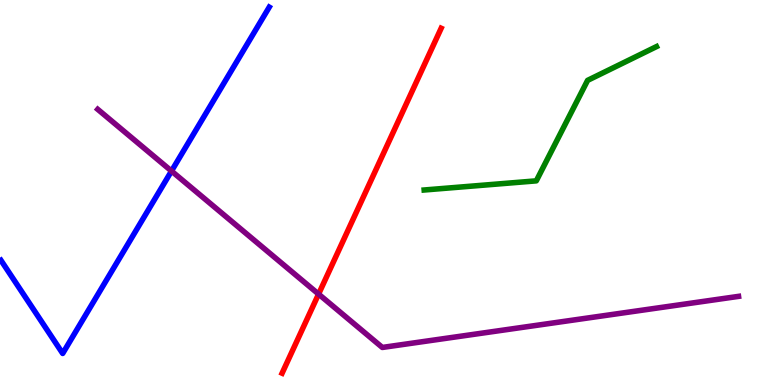[{'lines': ['blue', 'red'], 'intersections': []}, {'lines': ['green', 'red'], 'intersections': []}, {'lines': ['purple', 'red'], 'intersections': [{'x': 4.11, 'y': 2.36}]}, {'lines': ['blue', 'green'], 'intersections': []}, {'lines': ['blue', 'purple'], 'intersections': [{'x': 2.21, 'y': 5.56}]}, {'lines': ['green', 'purple'], 'intersections': []}]